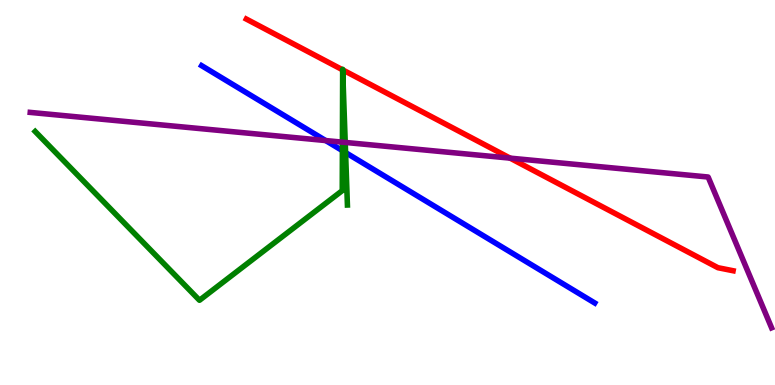[{'lines': ['blue', 'red'], 'intersections': []}, {'lines': ['green', 'red'], 'intersections': [{'x': 4.42, 'y': 8.19}, {'x': 4.42, 'y': 8.19}]}, {'lines': ['purple', 'red'], 'intersections': [{'x': 6.58, 'y': 5.89}]}, {'lines': ['blue', 'green'], 'intersections': [{'x': 4.42, 'y': 6.09}, {'x': 4.46, 'y': 6.04}]}, {'lines': ['blue', 'purple'], 'intersections': [{'x': 4.2, 'y': 6.35}]}, {'lines': ['green', 'purple'], 'intersections': [{'x': 4.42, 'y': 6.31}, {'x': 4.45, 'y': 6.3}]}]